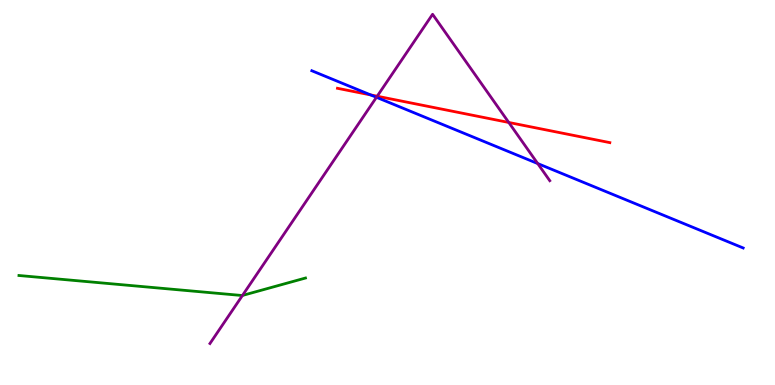[{'lines': ['blue', 'red'], 'intersections': [{'x': 4.78, 'y': 7.53}]}, {'lines': ['green', 'red'], 'intersections': []}, {'lines': ['purple', 'red'], 'intersections': [{'x': 4.87, 'y': 7.5}, {'x': 6.56, 'y': 6.82}]}, {'lines': ['blue', 'green'], 'intersections': []}, {'lines': ['blue', 'purple'], 'intersections': [{'x': 4.86, 'y': 7.47}, {'x': 6.94, 'y': 5.75}]}, {'lines': ['green', 'purple'], 'intersections': [{'x': 3.13, 'y': 2.33}]}]